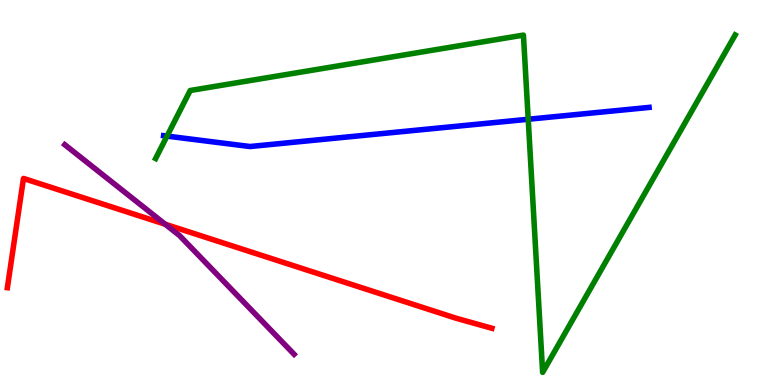[{'lines': ['blue', 'red'], 'intersections': []}, {'lines': ['green', 'red'], 'intersections': []}, {'lines': ['purple', 'red'], 'intersections': [{'x': 2.13, 'y': 4.18}]}, {'lines': ['blue', 'green'], 'intersections': [{'x': 2.16, 'y': 6.46}, {'x': 6.82, 'y': 6.9}]}, {'lines': ['blue', 'purple'], 'intersections': []}, {'lines': ['green', 'purple'], 'intersections': []}]